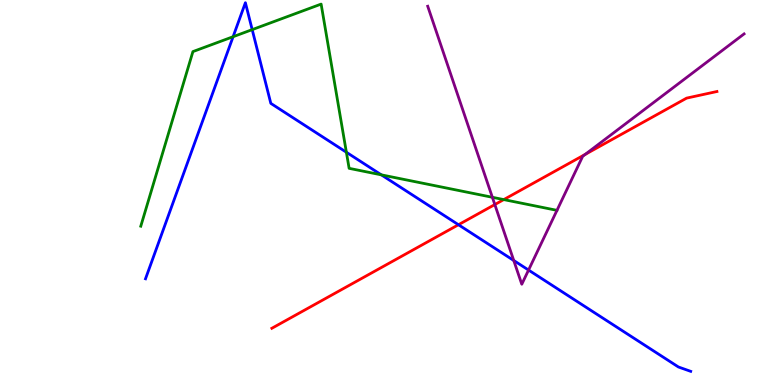[{'lines': ['blue', 'red'], 'intersections': [{'x': 5.92, 'y': 4.16}]}, {'lines': ['green', 'red'], 'intersections': [{'x': 6.5, 'y': 4.82}]}, {'lines': ['purple', 'red'], 'intersections': [{'x': 6.38, 'y': 4.69}, {'x': 7.55, 'y': 5.99}]}, {'lines': ['blue', 'green'], 'intersections': [{'x': 3.01, 'y': 9.05}, {'x': 3.25, 'y': 9.23}, {'x': 4.47, 'y': 6.05}, {'x': 4.92, 'y': 5.46}]}, {'lines': ['blue', 'purple'], 'intersections': [{'x': 6.63, 'y': 3.23}, {'x': 6.82, 'y': 2.99}]}, {'lines': ['green', 'purple'], 'intersections': [{'x': 6.35, 'y': 4.88}]}]